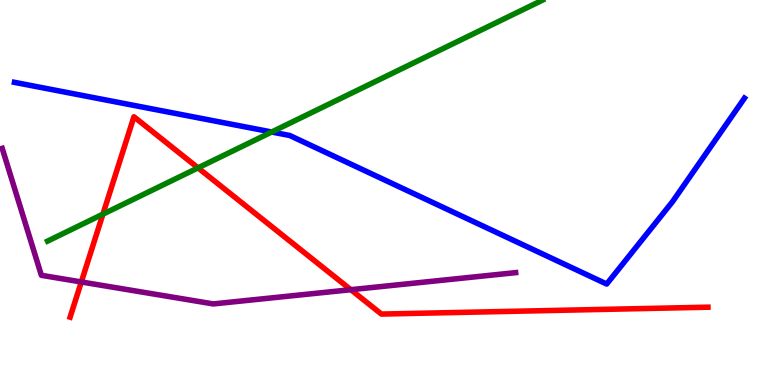[{'lines': ['blue', 'red'], 'intersections': []}, {'lines': ['green', 'red'], 'intersections': [{'x': 1.33, 'y': 4.44}, {'x': 2.56, 'y': 5.64}]}, {'lines': ['purple', 'red'], 'intersections': [{'x': 1.05, 'y': 2.68}, {'x': 4.53, 'y': 2.48}]}, {'lines': ['blue', 'green'], 'intersections': [{'x': 3.51, 'y': 6.57}]}, {'lines': ['blue', 'purple'], 'intersections': []}, {'lines': ['green', 'purple'], 'intersections': []}]